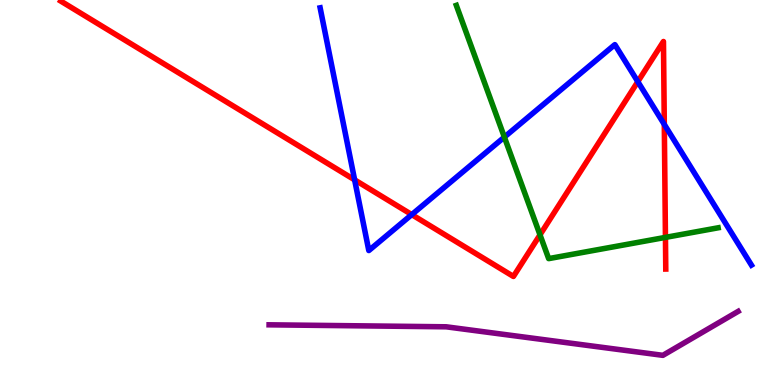[{'lines': ['blue', 'red'], 'intersections': [{'x': 4.58, 'y': 5.33}, {'x': 5.31, 'y': 4.43}, {'x': 8.23, 'y': 7.88}, {'x': 8.57, 'y': 6.77}]}, {'lines': ['green', 'red'], 'intersections': [{'x': 6.97, 'y': 3.9}, {'x': 8.59, 'y': 3.83}]}, {'lines': ['purple', 'red'], 'intersections': []}, {'lines': ['blue', 'green'], 'intersections': [{'x': 6.51, 'y': 6.44}]}, {'lines': ['blue', 'purple'], 'intersections': []}, {'lines': ['green', 'purple'], 'intersections': []}]